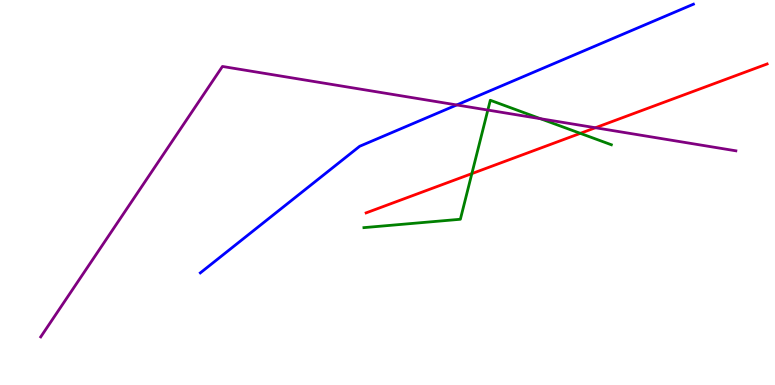[{'lines': ['blue', 'red'], 'intersections': []}, {'lines': ['green', 'red'], 'intersections': [{'x': 6.09, 'y': 5.49}, {'x': 7.49, 'y': 6.54}]}, {'lines': ['purple', 'red'], 'intersections': [{'x': 7.68, 'y': 6.68}]}, {'lines': ['blue', 'green'], 'intersections': []}, {'lines': ['blue', 'purple'], 'intersections': [{'x': 5.89, 'y': 7.27}]}, {'lines': ['green', 'purple'], 'intersections': [{'x': 6.29, 'y': 7.14}, {'x': 6.97, 'y': 6.92}]}]